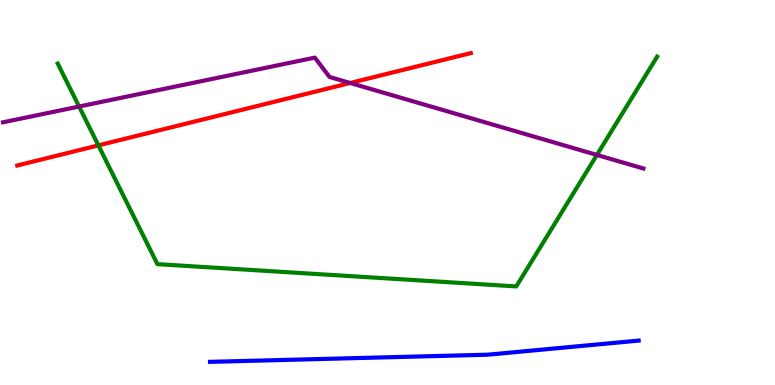[{'lines': ['blue', 'red'], 'intersections': []}, {'lines': ['green', 'red'], 'intersections': [{'x': 1.27, 'y': 6.22}]}, {'lines': ['purple', 'red'], 'intersections': [{'x': 4.52, 'y': 7.84}]}, {'lines': ['blue', 'green'], 'intersections': []}, {'lines': ['blue', 'purple'], 'intersections': []}, {'lines': ['green', 'purple'], 'intersections': [{'x': 1.02, 'y': 7.23}, {'x': 7.7, 'y': 5.98}]}]